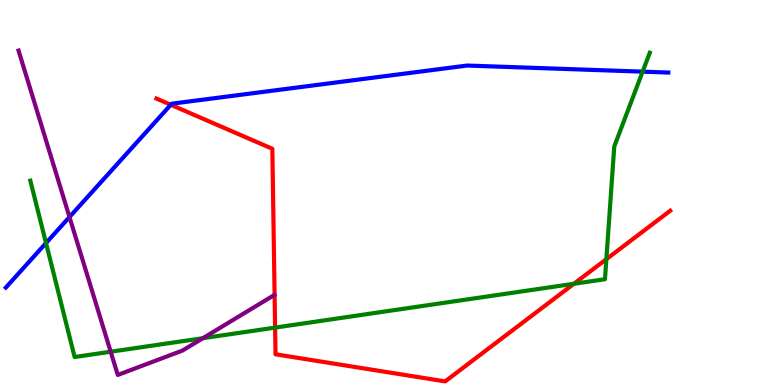[{'lines': ['blue', 'red'], 'intersections': [{'x': 2.2, 'y': 7.28}]}, {'lines': ['green', 'red'], 'intersections': [{'x': 3.55, 'y': 1.49}, {'x': 7.41, 'y': 2.63}, {'x': 7.82, 'y': 3.27}]}, {'lines': ['purple', 'red'], 'intersections': []}, {'lines': ['blue', 'green'], 'intersections': [{'x': 0.594, 'y': 3.69}, {'x': 8.29, 'y': 8.14}]}, {'lines': ['blue', 'purple'], 'intersections': [{'x': 0.896, 'y': 4.36}]}, {'lines': ['green', 'purple'], 'intersections': [{'x': 1.43, 'y': 0.864}, {'x': 2.62, 'y': 1.22}]}]